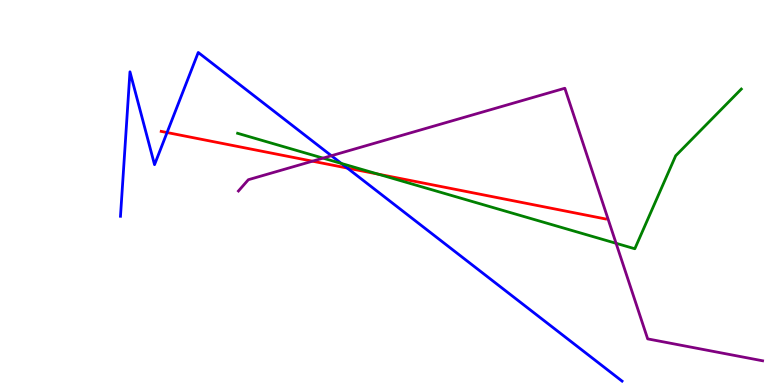[{'lines': ['blue', 'red'], 'intersections': [{'x': 2.16, 'y': 6.56}, {'x': 4.48, 'y': 5.63}]}, {'lines': ['green', 'red'], 'intersections': [{'x': 4.88, 'y': 5.48}]}, {'lines': ['purple', 'red'], 'intersections': [{'x': 4.03, 'y': 5.81}]}, {'lines': ['blue', 'green'], 'intersections': [{'x': 4.4, 'y': 5.75}]}, {'lines': ['blue', 'purple'], 'intersections': [{'x': 4.28, 'y': 5.96}]}, {'lines': ['green', 'purple'], 'intersections': [{'x': 4.17, 'y': 5.89}, {'x': 7.95, 'y': 3.68}]}]